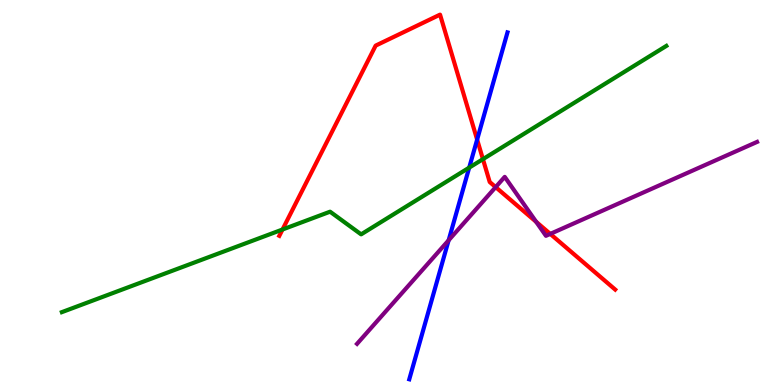[{'lines': ['blue', 'red'], 'intersections': [{'x': 6.16, 'y': 6.37}]}, {'lines': ['green', 'red'], 'intersections': [{'x': 3.65, 'y': 4.04}, {'x': 6.23, 'y': 5.87}]}, {'lines': ['purple', 'red'], 'intersections': [{'x': 6.4, 'y': 5.14}, {'x': 6.92, 'y': 4.24}, {'x': 7.1, 'y': 3.92}]}, {'lines': ['blue', 'green'], 'intersections': [{'x': 6.05, 'y': 5.65}]}, {'lines': ['blue', 'purple'], 'intersections': [{'x': 5.79, 'y': 3.76}]}, {'lines': ['green', 'purple'], 'intersections': []}]